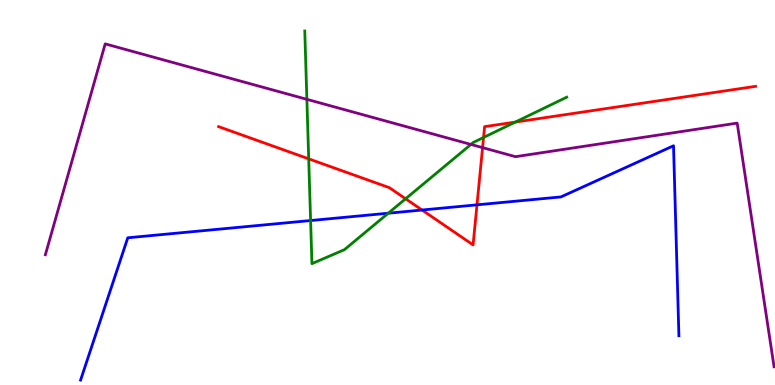[{'lines': ['blue', 'red'], 'intersections': [{'x': 5.45, 'y': 4.54}, {'x': 6.15, 'y': 4.68}]}, {'lines': ['green', 'red'], 'intersections': [{'x': 3.98, 'y': 5.87}, {'x': 5.23, 'y': 4.84}, {'x': 6.24, 'y': 6.43}, {'x': 6.65, 'y': 6.83}]}, {'lines': ['purple', 'red'], 'intersections': [{'x': 6.23, 'y': 6.17}]}, {'lines': ['blue', 'green'], 'intersections': [{'x': 4.01, 'y': 4.27}, {'x': 5.01, 'y': 4.46}]}, {'lines': ['blue', 'purple'], 'intersections': []}, {'lines': ['green', 'purple'], 'intersections': [{'x': 3.96, 'y': 7.42}, {'x': 6.08, 'y': 6.25}]}]